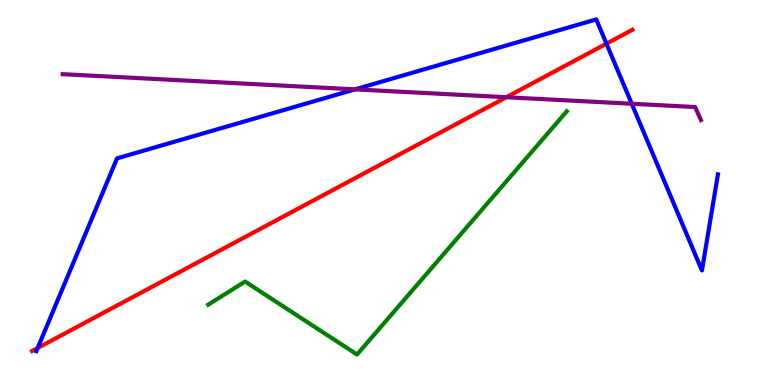[{'lines': ['blue', 'red'], 'intersections': [{'x': 0.486, 'y': 0.961}, {'x': 7.83, 'y': 8.87}]}, {'lines': ['green', 'red'], 'intersections': []}, {'lines': ['purple', 'red'], 'intersections': [{'x': 6.53, 'y': 7.47}]}, {'lines': ['blue', 'green'], 'intersections': []}, {'lines': ['blue', 'purple'], 'intersections': [{'x': 4.58, 'y': 7.68}, {'x': 8.15, 'y': 7.31}]}, {'lines': ['green', 'purple'], 'intersections': []}]